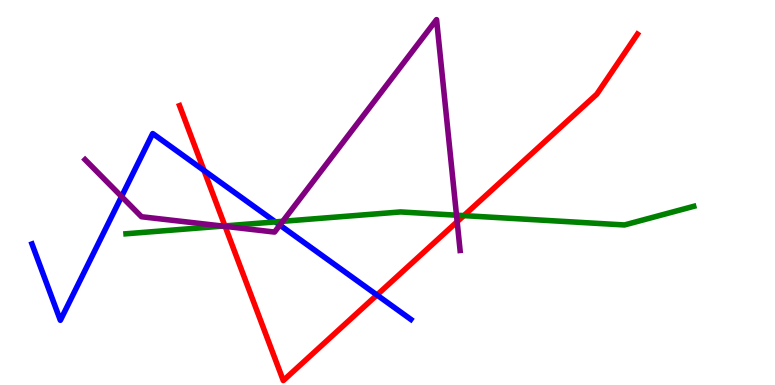[{'lines': ['blue', 'red'], 'intersections': [{'x': 2.63, 'y': 5.57}, {'x': 4.86, 'y': 2.34}]}, {'lines': ['green', 'red'], 'intersections': [{'x': 2.9, 'y': 4.13}, {'x': 5.99, 'y': 4.4}]}, {'lines': ['purple', 'red'], 'intersections': [{'x': 2.9, 'y': 4.12}, {'x': 5.9, 'y': 4.24}]}, {'lines': ['blue', 'green'], 'intersections': [{'x': 3.55, 'y': 4.24}]}, {'lines': ['blue', 'purple'], 'intersections': [{'x': 1.57, 'y': 4.9}, {'x': 3.61, 'y': 4.15}]}, {'lines': ['green', 'purple'], 'intersections': [{'x': 2.87, 'y': 4.13}, {'x': 3.65, 'y': 4.25}, {'x': 5.89, 'y': 4.41}]}]